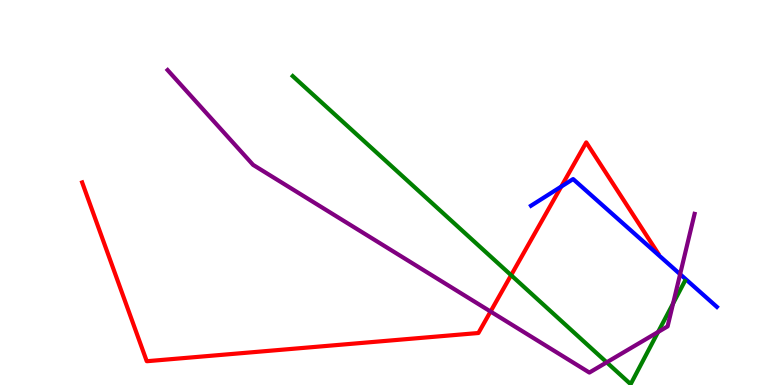[{'lines': ['blue', 'red'], 'intersections': [{'x': 7.24, 'y': 5.15}]}, {'lines': ['green', 'red'], 'intersections': [{'x': 6.6, 'y': 2.85}]}, {'lines': ['purple', 'red'], 'intersections': [{'x': 6.33, 'y': 1.91}]}, {'lines': ['blue', 'green'], 'intersections': []}, {'lines': ['blue', 'purple'], 'intersections': [{'x': 8.78, 'y': 2.88}]}, {'lines': ['green', 'purple'], 'intersections': [{'x': 7.83, 'y': 0.589}, {'x': 8.49, 'y': 1.38}, {'x': 8.69, 'y': 2.12}]}]